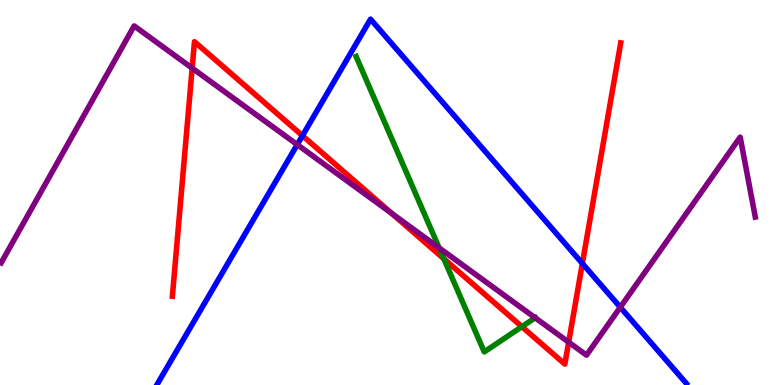[{'lines': ['blue', 'red'], 'intersections': [{'x': 3.9, 'y': 6.48}, {'x': 7.51, 'y': 3.16}]}, {'lines': ['green', 'red'], 'intersections': [{'x': 5.73, 'y': 3.28}, {'x': 6.73, 'y': 1.51}]}, {'lines': ['purple', 'red'], 'intersections': [{'x': 2.48, 'y': 8.23}, {'x': 5.05, 'y': 4.46}, {'x': 7.34, 'y': 1.11}]}, {'lines': ['blue', 'green'], 'intersections': []}, {'lines': ['blue', 'purple'], 'intersections': [{'x': 3.84, 'y': 6.24}, {'x': 8.0, 'y': 2.02}]}, {'lines': ['green', 'purple'], 'intersections': [{'x': 5.67, 'y': 3.56}, {'x': 6.91, 'y': 1.75}]}]